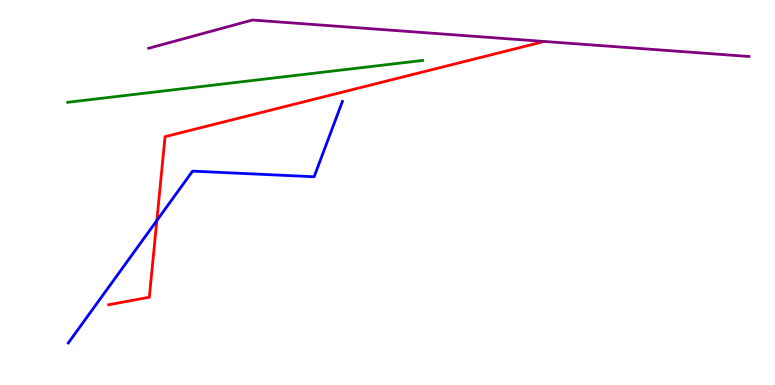[{'lines': ['blue', 'red'], 'intersections': [{'x': 2.02, 'y': 4.27}]}, {'lines': ['green', 'red'], 'intersections': []}, {'lines': ['purple', 'red'], 'intersections': []}, {'lines': ['blue', 'green'], 'intersections': []}, {'lines': ['blue', 'purple'], 'intersections': []}, {'lines': ['green', 'purple'], 'intersections': []}]